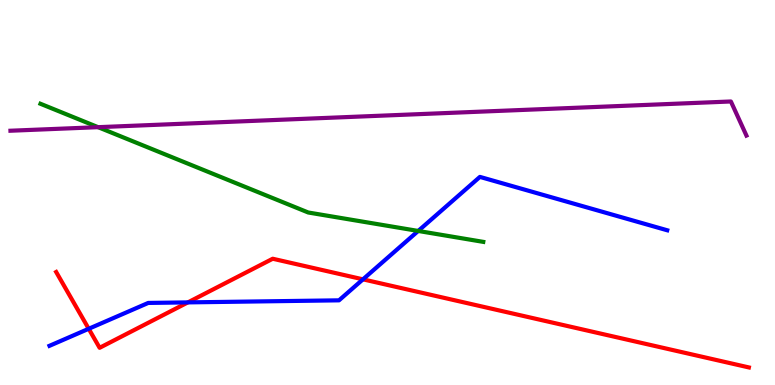[{'lines': ['blue', 'red'], 'intersections': [{'x': 1.14, 'y': 1.46}, {'x': 2.42, 'y': 2.15}, {'x': 4.68, 'y': 2.74}]}, {'lines': ['green', 'red'], 'intersections': []}, {'lines': ['purple', 'red'], 'intersections': []}, {'lines': ['blue', 'green'], 'intersections': [{'x': 5.4, 'y': 4.0}]}, {'lines': ['blue', 'purple'], 'intersections': []}, {'lines': ['green', 'purple'], 'intersections': [{'x': 1.27, 'y': 6.7}]}]